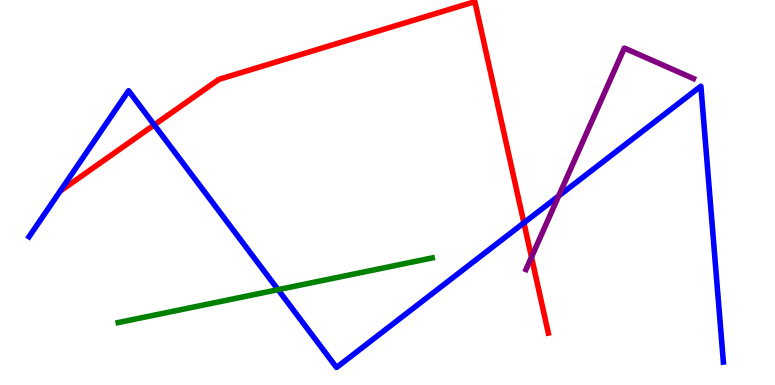[{'lines': ['blue', 'red'], 'intersections': [{'x': 1.99, 'y': 6.76}, {'x': 6.76, 'y': 4.21}]}, {'lines': ['green', 'red'], 'intersections': []}, {'lines': ['purple', 'red'], 'intersections': [{'x': 6.86, 'y': 3.32}]}, {'lines': ['blue', 'green'], 'intersections': [{'x': 3.59, 'y': 2.48}]}, {'lines': ['blue', 'purple'], 'intersections': [{'x': 7.21, 'y': 4.91}]}, {'lines': ['green', 'purple'], 'intersections': []}]